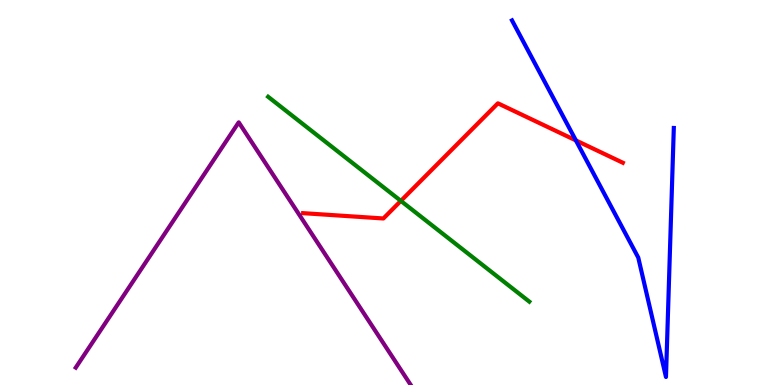[{'lines': ['blue', 'red'], 'intersections': [{'x': 7.43, 'y': 6.35}]}, {'lines': ['green', 'red'], 'intersections': [{'x': 5.17, 'y': 4.78}]}, {'lines': ['purple', 'red'], 'intersections': []}, {'lines': ['blue', 'green'], 'intersections': []}, {'lines': ['blue', 'purple'], 'intersections': []}, {'lines': ['green', 'purple'], 'intersections': []}]